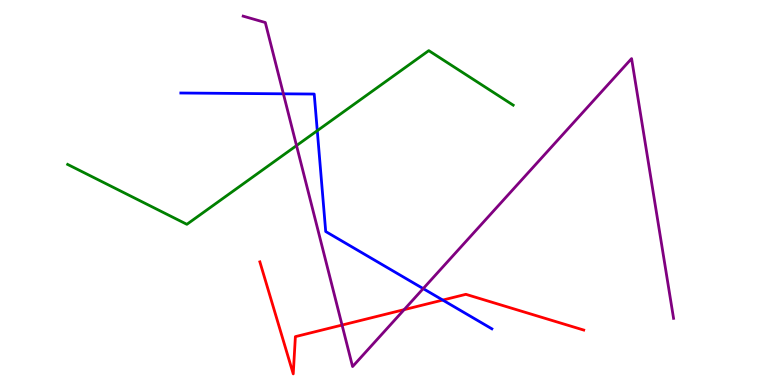[{'lines': ['blue', 'red'], 'intersections': [{'x': 5.71, 'y': 2.21}]}, {'lines': ['green', 'red'], 'intersections': []}, {'lines': ['purple', 'red'], 'intersections': [{'x': 4.41, 'y': 1.56}, {'x': 5.21, 'y': 1.96}]}, {'lines': ['blue', 'green'], 'intersections': [{'x': 4.09, 'y': 6.61}]}, {'lines': ['blue', 'purple'], 'intersections': [{'x': 3.66, 'y': 7.56}, {'x': 5.46, 'y': 2.5}]}, {'lines': ['green', 'purple'], 'intersections': [{'x': 3.83, 'y': 6.22}]}]